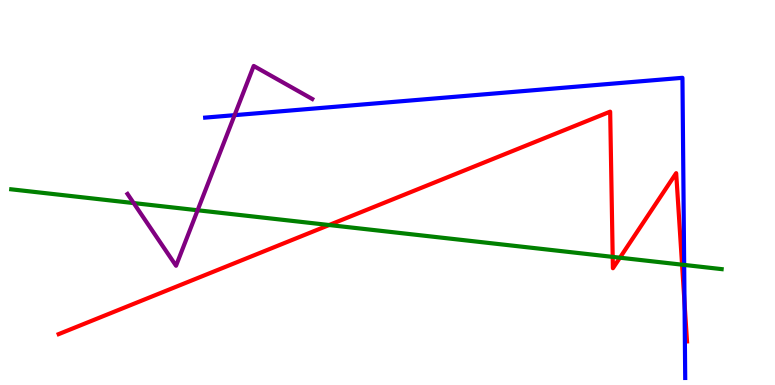[{'lines': ['blue', 'red'], 'intersections': [{'x': 8.83, 'y': 2.13}]}, {'lines': ['green', 'red'], 'intersections': [{'x': 4.25, 'y': 4.16}, {'x': 7.91, 'y': 3.33}, {'x': 8.0, 'y': 3.31}, {'x': 8.8, 'y': 3.13}]}, {'lines': ['purple', 'red'], 'intersections': []}, {'lines': ['blue', 'green'], 'intersections': [{'x': 8.83, 'y': 3.12}]}, {'lines': ['blue', 'purple'], 'intersections': [{'x': 3.03, 'y': 7.01}]}, {'lines': ['green', 'purple'], 'intersections': [{'x': 1.72, 'y': 4.73}, {'x': 2.55, 'y': 4.54}]}]